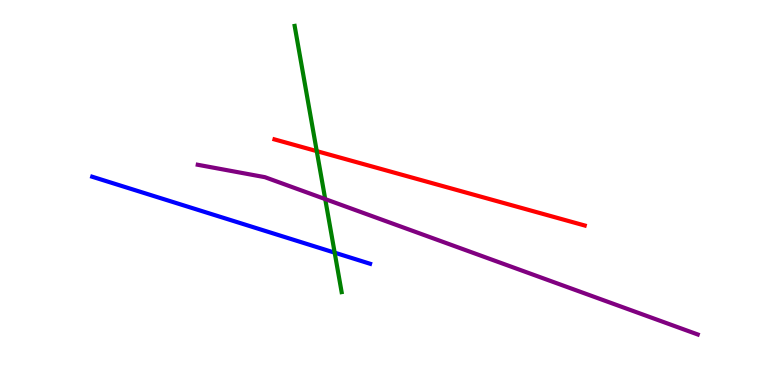[{'lines': ['blue', 'red'], 'intersections': []}, {'lines': ['green', 'red'], 'intersections': [{'x': 4.09, 'y': 6.07}]}, {'lines': ['purple', 'red'], 'intersections': []}, {'lines': ['blue', 'green'], 'intersections': [{'x': 4.32, 'y': 3.44}]}, {'lines': ['blue', 'purple'], 'intersections': []}, {'lines': ['green', 'purple'], 'intersections': [{'x': 4.2, 'y': 4.83}]}]